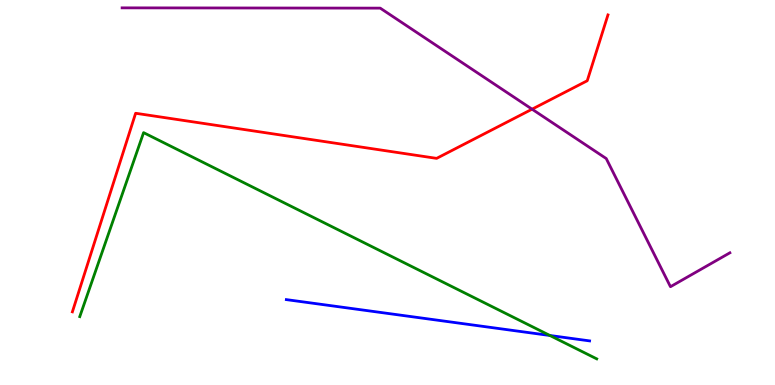[{'lines': ['blue', 'red'], 'intersections': []}, {'lines': ['green', 'red'], 'intersections': []}, {'lines': ['purple', 'red'], 'intersections': [{'x': 6.87, 'y': 7.16}]}, {'lines': ['blue', 'green'], 'intersections': [{'x': 7.1, 'y': 1.29}]}, {'lines': ['blue', 'purple'], 'intersections': []}, {'lines': ['green', 'purple'], 'intersections': []}]